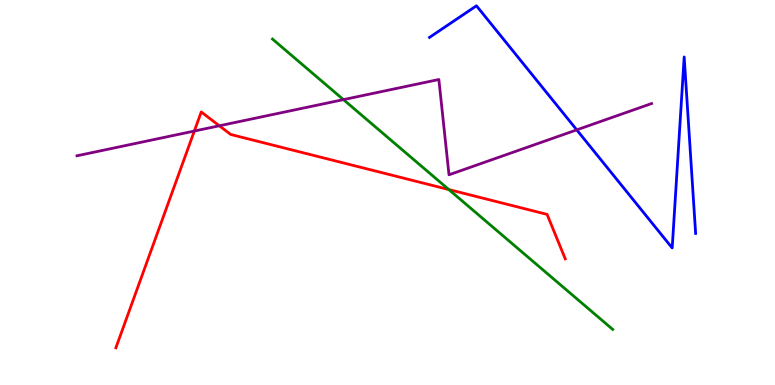[{'lines': ['blue', 'red'], 'intersections': []}, {'lines': ['green', 'red'], 'intersections': [{'x': 5.79, 'y': 5.08}]}, {'lines': ['purple', 'red'], 'intersections': [{'x': 2.51, 'y': 6.6}, {'x': 2.83, 'y': 6.73}]}, {'lines': ['blue', 'green'], 'intersections': []}, {'lines': ['blue', 'purple'], 'intersections': [{'x': 7.44, 'y': 6.63}]}, {'lines': ['green', 'purple'], 'intersections': [{'x': 4.43, 'y': 7.41}]}]